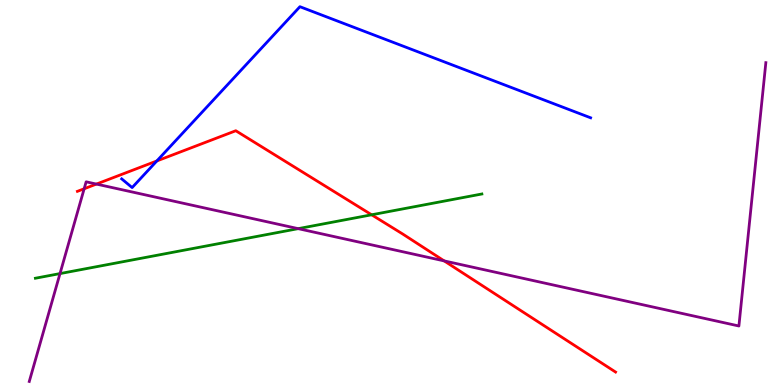[{'lines': ['blue', 'red'], 'intersections': [{'x': 2.02, 'y': 5.82}]}, {'lines': ['green', 'red'], 'intersections': [{'x': 4.8, 'y': 4.42}]}, {'lines': ['purple', 'red'], 'intersections': [{'x': 1.09, 'y': 5.1}, {'x': 1.24, 'y': 5.22}, {'x': 5.73, 'y': 3.22}]}, {'lines': ['blue', 'green'], 'intersections': []}, {'lines': ['blue', 'purple'], 'intersections': []}, {'lines': ['green', 'purple'], 'intersections': [{'x': 0.774, 'y': 2.89}, {'x': 3.85, 'y': 4.06}]}]